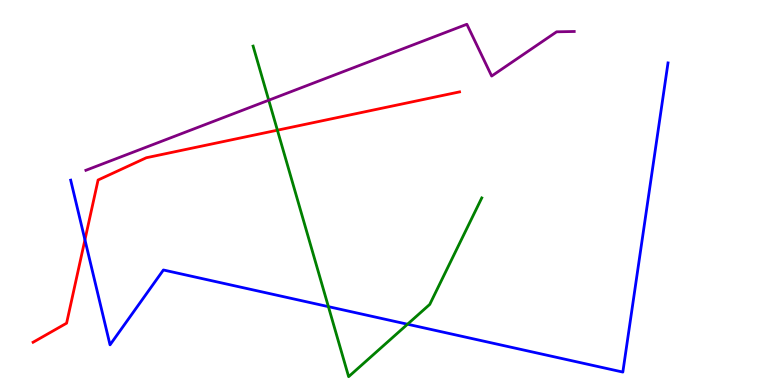[{'lines': ['blue', 'red'], 'intersections': [{'x': 1.1, 'y': 3.77}]}, {'lines': ['green', 'red'], 'intersections': [{'x': 3.58, 'y': 6.62}]}, {'lines': ['purple', 'red'], 'intersections': []}, {'lines': ['blue', 'green'], 'intersections': [{'x': 4.24, 'y': 2.04}, {'x': 5.26, 'y': 1.58}]}, {'lines': ['blue', 'purple'], 'intersections': []}, {'lines': ['green', 'purple'], 'intersections': [{'x': 3.47, 'y': 7.4}]}]